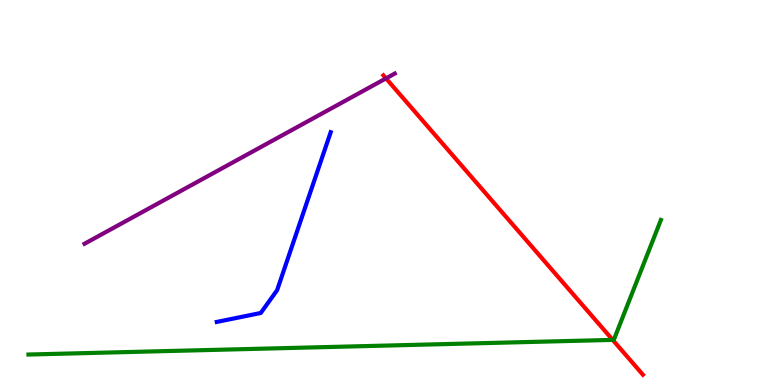[{'lines': ['blue', 'red'], 'intersections': []}, {'lines': ['green', 'red'], 'intersections': [{'x': 7.91, 'y': 1.17}]}, {'lines': ['purple', 'red'], 'intersections': [{'x': 4.98, 'y': 7.96}]}, {'lines': ['blue', 'green'], 'intersections': []}, {'lines': ['blue', 'purple'], 'intersections': []}, {'lines': ['green', 'purple'], 'intersections': []}]